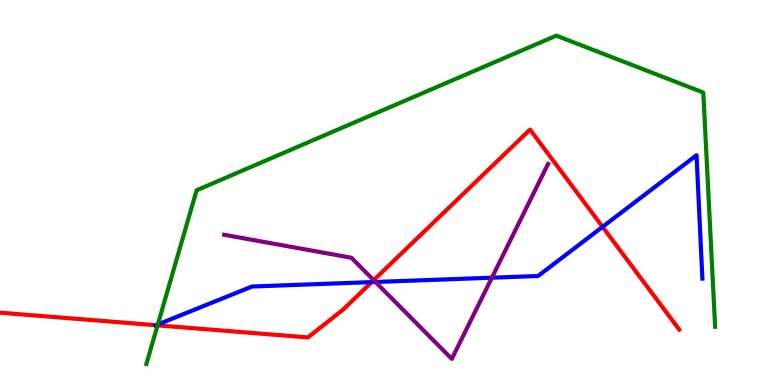[{'lines': ['blue', 'red'], 'intersections': [{'x': 2.01, 'y': 1.55}, {'x': 4.8, 'y': 2.67}, {'x': 7.78, 'y': 4.11}]}, {'lines': ['green', 'red'], 'intersections': [{'x': 2.03, 'y': 1.55}]}, {'lines': ['purple', 'red'], 'intersections': [{'x': 4.82, 'y': 2.72}]}, {'lines': ['blue', 'green'], 'intersections': [{'x': 2.04, 'y': 1.57}]}, {'lines': ['blue', 'purple'], 'intersections': [{'x': 4.84, 'y': 2.68}, {'x': 6.35, 'y': 2.79}]}, {'lines': ['green', 'purple'], 'intersections': []}]